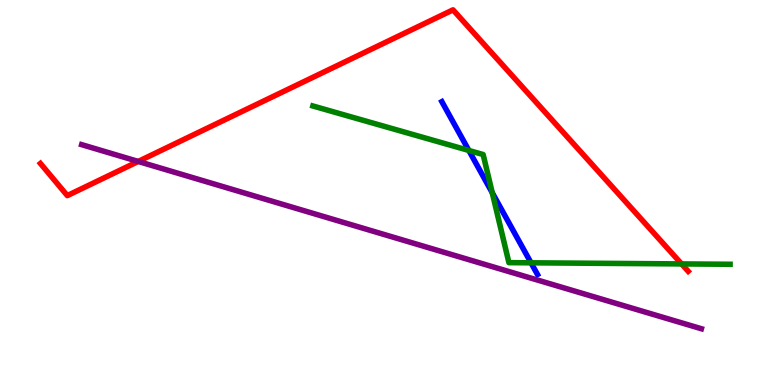[{'lines': ['blue', 'red'], 'intersections': []}, {'lines': ['green', 'red'], 'intersections': [{'x': 8.79, 'y': 3.14}]}, {'lines': ['purple', 'red'], 'intersections': [{'x': 1.78, 'y': 5.81}]}, {'lines': ['blue', 'green'], 'intersections': [{'x': 6.05, 'y': 6.09}, {'x': 6.35, 'y': 4.99}, {'x': 6.85, 'y': 3.17}]}, {'lines': ['blue', 'purple'], 'intersections': []}, {'lines': ['green', 'purple'], 'intersections': []}]